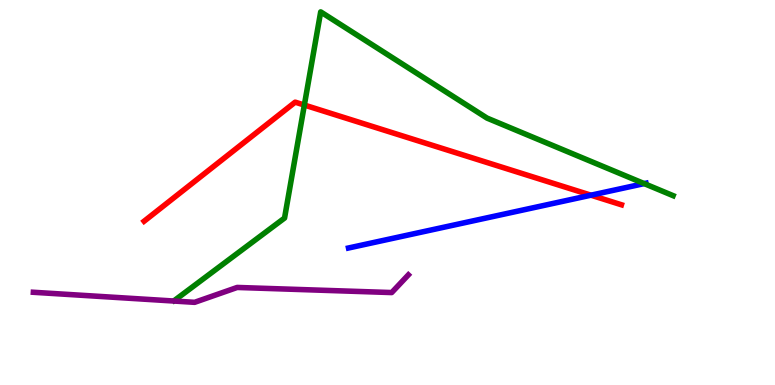[{'lines': ['blue', 'red'], 'intersections': [{'x': 7.63, 'y': 4.93}]}, {'lines': ['green', 'red'], 'intersections': [{'x': 3.93, 'y': 7.27}]}, {'lines': ['purple', 'red'], 'intersections': []}, {'lines': ['blue', 'green'], 'intersections': [{'x': 8.31, 'y': 5.23}]}, {'lines': ['blue', 'purple'], 'intersections': []}, {'lines': ['green', 'purple'], 'intersections': []}]